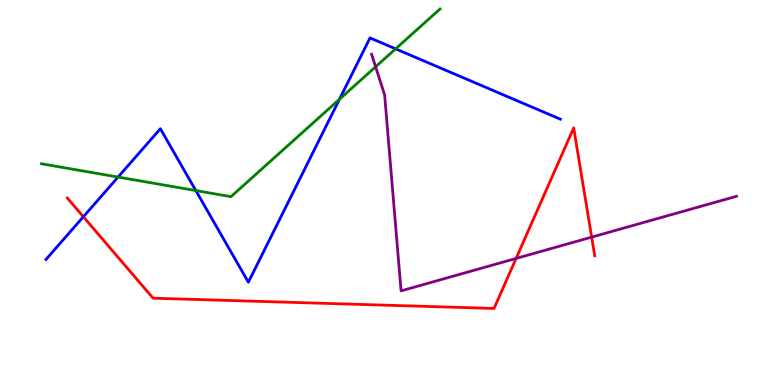[{'lines': ['blue', 'red'], 'intersections': [{'x': 1.08, 'y': 4.37}]}, {'lines': ['green', 'red'], 'intersections': []}, {'lines': ['purple', 'red'], 'intersections': [{'x': 6.66, 'y': 3.29}, {'x': 7.63, 'y': 3.84}]}, {'lines': ['blue', 'green'], 'intersections': [{'x': 1.52, 'y': 5.4}, {'x': 2.53, 'y': 5.05}, {'x': 4.38, 'y': 7.42}, {'x': 5.1, 'y': 8.73}]}, {'lines': ['blue', 'purple'], 'intersections': []}, {'lines': ['green', 'purple'], 'intersections': [{'x': 4.85, 'y': 8.27}]}]